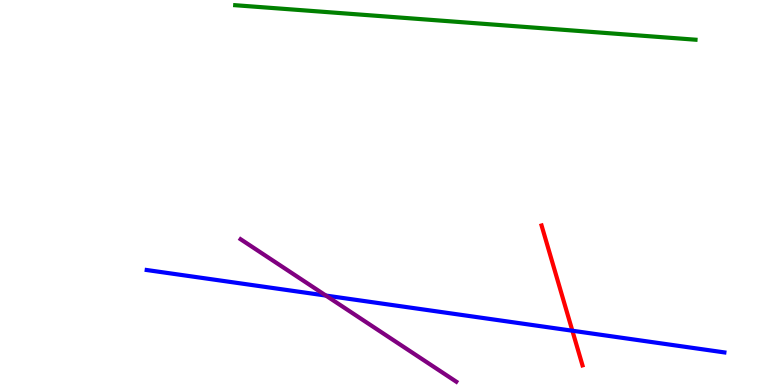[{'lines': ['blue', 'red'], 'intersections': [{'x': 7.39, 'y': 1.41}]}, {'lines': ['green', 'red'], 'intersections': []}, {'lines': ['purple', 'red'], 'intersections': []}, {'lines': ['blue', 'green'], 'intersections': []}, {'lines': ['blue', 'purple'], 'intersections': [{'x': 4.21, 'y': 2.32}]}, {'lines': ['green', 'purple'], 'intersections': []}]